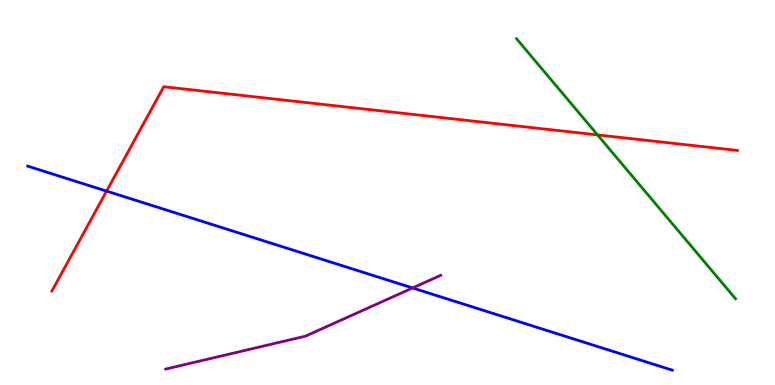[{'lines': ['blue', 'red'], 'intersections': [{'x': 1.38, 'y': 5.04}]}, {'lines': ['green', 'red'], 'intersections': [{'x': 7.71, 'y': 6.5}]}, {'lines': ['purple', 'red'], 'intersections': []}, {'lines': ['blue', 'green'], 'intersections': []}, {'lines': ['blue', 'purple'], 'intersections': [{'x': 5.32, 'y': 2.52}]}, {'lines': ['green', 'purple'], 'intersections': []}]